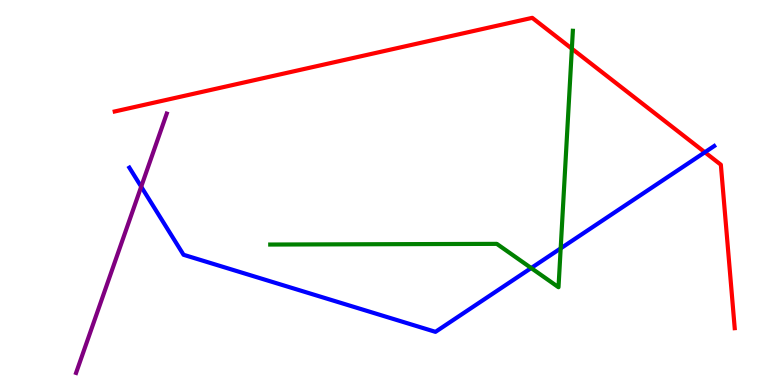[{'lines': ['blue', 'red'], 'intersections': [{'x': 9.1, 'y': 6.05}]}, {'lines': ['green', 'red'], 'intersections': [{'x': 7.38, 'y': 8.74}]}, {'lines': ['purple', 'red'], 'intersections': []}, {'lines': ['blue', 'green'], 'intersections': [{'x': 6.85, 'y': 3.04}, {'x': 7.23, 'y': 3.55}]}, {'lines': ['blue', 'purple'], 'intersections': [{'x': 1.82, 'y': 5.15}]}, {'lines': ['green', 'purple'], 'intersections': []}]